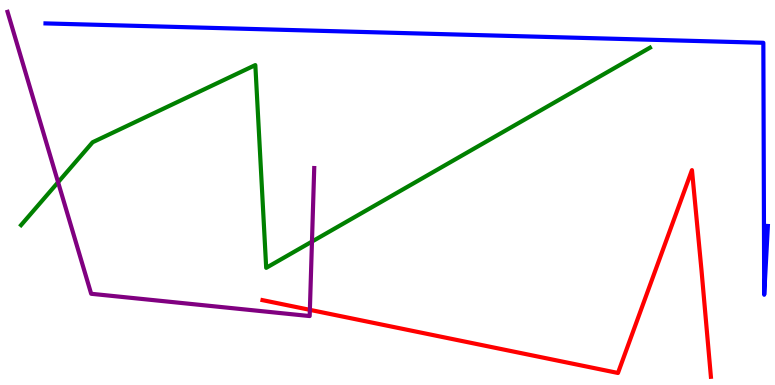[{'lines': ['blue', 'red'], 'intersections': []}, {'lines': ['green', 'red'], 'intersections': []}, {'lines': ['purple', 'red'], 'intersections': [{'x': 4.0, 'y': 1.95}]}, {'lines': ['blue', 'green'], 'intersections': []}, {'lines': ['blue', 'purple'], 'intersections': []}, {'lines': ['green', 'purple'], 'intersections': [{'x': 0.75, 'y': 5.27}, {'x': 4.03, 'y': 3.73}]}]